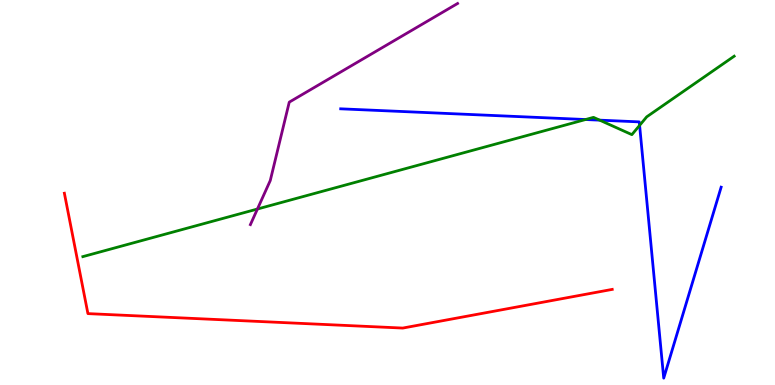[{'lines': ['blue', 'red'], 'intersections': []}, {'lines': ['green', 'red'], 'intersections': []}, {'lines': ['purple', 'red'], 'intersections': []}, {'lines': ['blue', 'green'], 'intersections': [{'x': 7.56, 'y': 6.9}, {'x': 7.74, 'y': 6.88}, {'x': 8.25, 'y': 6.74}]}, {'lines': ['blue', 'purple'], 'intersections': []}, {'lines': ['green', 'purple'], 'intersections': [{'x': 3.32, 'y': 4.57}]}]